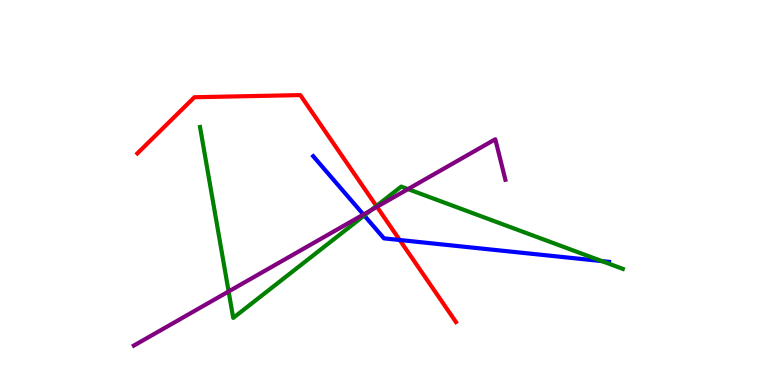[{'lines': ['blue', 'red'], 'intersections': [{'x': 5.16, 'y': 3.77}]}, {'lines': ['green', 'red'], 'intersections': [{'x': 4.86, 'y': 4.65}]}, {'lines': ['purple', 'red'], 'intersections': [{'x': 4.86, 'y': 4.63}]}, {'lines': ['blue', 'green'], 'intersections': [{'x': 4.7, 'y': 4.4}, {'x': 7.77, 'y': 3.22}]}, {'lines': ['blue', 'purple'], 'intersections': [{'x': 4.69, 'y': 4.43}]}, {'lines': ['green', 'purple'], 'intersections': [{'x': 2.95, 'y': 2.43}, {'x': 4.79, 'y': 4.54}, {'x': 5.26, 'y': 5.09}]}]